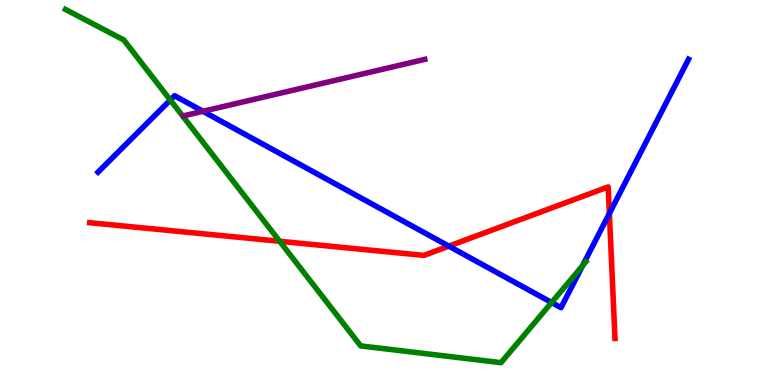[{'lines': ['blue', 'red'], 'intersections': [{'x': 5.79, 'y': 3.61}, {'x': 7.86, 'y': 4.46}]}, {'lines': ['green', 'red'], 'intersections': [{'x': 3.61, 'y': 3.73}]}, {'lines': ['purple', 'red'], 'intersections': []}, {'lines': ['blue', 'green'], 'intersections': [{'x': 2.2, 'y': 7.4}, {'x': 7.12, 'y': 2.14}, {'x': 7.52, 'y': 3.1}]}, {'lines': ['blue', 'purple'], 'intersections': [{'x': 2.62, 'y': 7.11}]}, {'lines': ['green', 'purple'], 'intersections': []}]